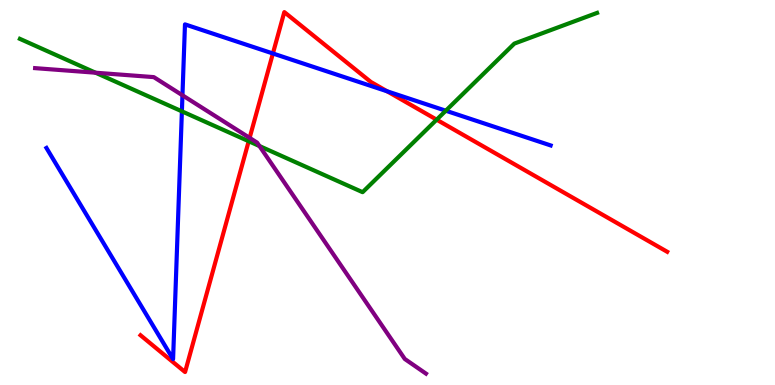[{'lines': ['blue', 'red'], 'intersections': [{'x': 3.52, 'y': 8.61}, {'x': 4.99, 'y': 7.63}]}, {'lines': ['green', 'red'], 'intersections': [{'x': 3.21, 'y': 6.33}, {'x': 5.63, 'y': 6.89}]}, {'lines': ['purple', 'red'], 'intersections': [{'x': 3.22, 'y': 6.42}]}, {'lines': ['blue', 'green'], 'intersections': [{'x': 2.35, 'y': 7.11}, {'x': 5.75, 'y': 7.12}]}, {'lines': ['blue', 'purple'], 'intersections': [{'x': 2.35, 'y': 7.52}]}, {'lines': ['green', 'purple'], 'intersections': [{'x': 1.23, 'y': 8.11}, {'x': 3.35, 'y': 6.21}]}]